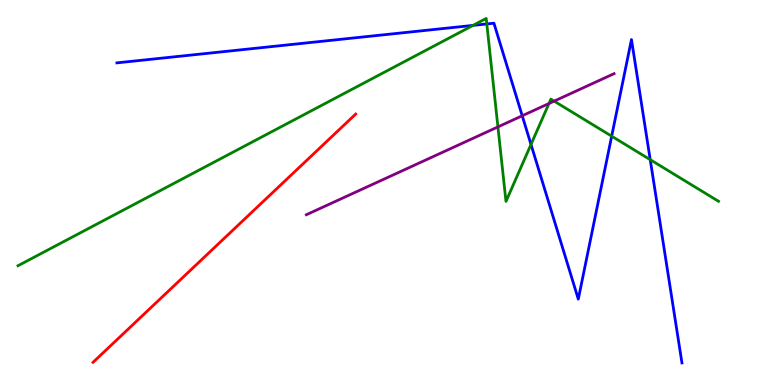[{'lines': ['blue', 'red'], 'intersections': []}, {'lines': ['green', 'red'], 'intersections': []}, {'lines': ['purple', 'red'], 'intersections': []}, {'lines': ['blue', 'green'], 'intersections': [{'x': 6.1, 'y': 9.34}, {'x': 6.28, 'y': 9.38}, {'x': 6.85, 'y': 6.25}, {'x': 7.89, 'y': 6.46}, {'x': 8.39, 'y': 5.85}]}, {'lines': ['blue', 'purple'], 'intersections': [{'x': 6.74, 'y': 6.99}]}, {'lines': ['green', 'purple'], 'intersections': [{'x': 6.42, 'y': 6.7}, {'x': 7.08, 'y': 7.31}, {'x': 7.15, 'y': 7.37}]}]